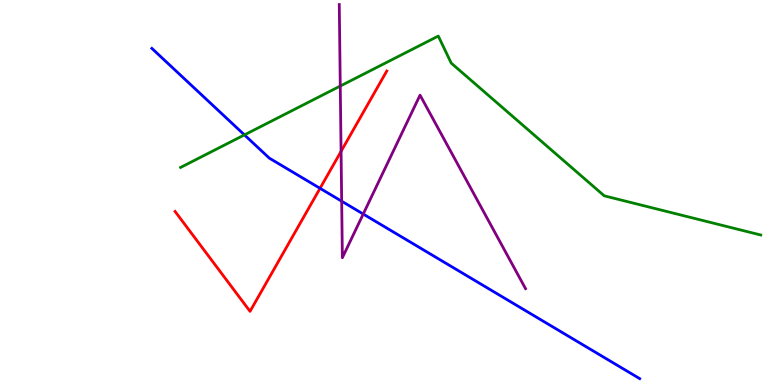[{'lines': ['blue', 'red'], 'intersections': [{'x': 4.13, 'y': 5.11}]}, {'lines': ['green', 'red'], 'intersections': []}, {'lines': ['purple', 'red'], 'intersections': [{'x': 4.4, 'y': 6.07}]}, {'lines': ['blue', 'green'], 'intersections': [{'x': 3.15, 'y': 6.5}]}, {'lines': ['blue', 'purple'], 'intersections': [{'x': 4.41, 'y': 4.77}, {'x': 4.69, 'y': 4.44}]}, {'lines': ['green', 'purple'], 'intersections': [{'x': 4.39, 'y': 7.77}]}]